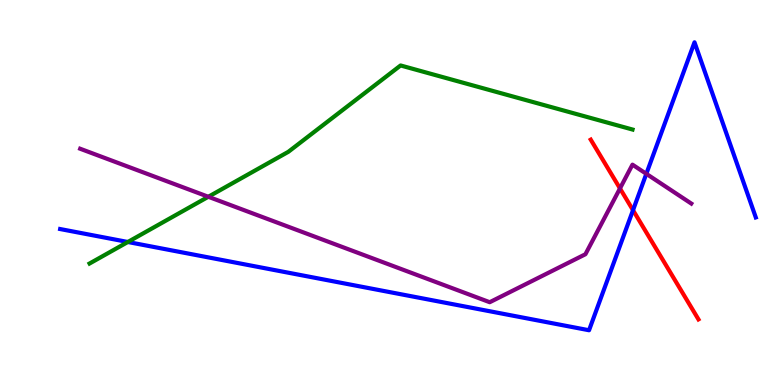[{'lines': ['blue', 'red'], 'intersections': [{'x': 8.17, 'y': 4.54}]}, {'lines': ['green', 'red'], 'intersections': []}, {'lines': ['purple', 'red'], 'intersections': [{'x': 8.0, 'y': 5.11}]}, {'lines': ['blue', 'green'], 'intersections': [{'x': 1.65, 'y': 3.71}]}, {'lines': ['blue', 'purple'], 'intersections': [{'x': 8.34, 'y': 5.49}]}, {'lines': ['green', 'purple'], 'intersections': [{'x': 2.69, 'y': 4.89}]}]